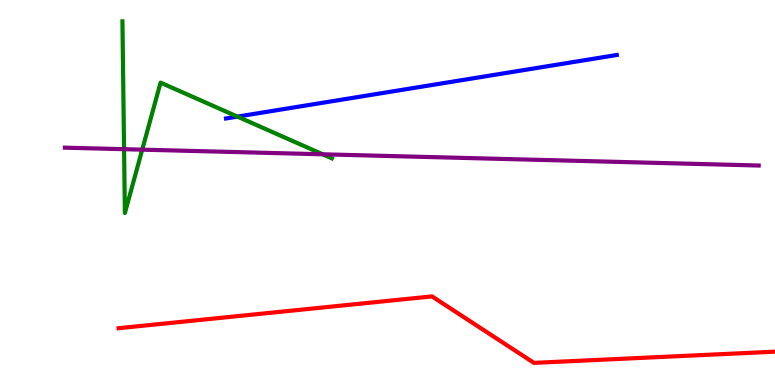[{'lines': ['blue', 'red'], 'intersections': []}, {'lines': ['green', 'red'], 'intersections': []}, {'lines': ['purple', 'red'], 'intersections': []}, {'lines': ['blue', 'green'], 'intersections': [{'x': 3.06, 'y': 6.97}]}, {'lines': ['blue', 'purple'], 'intersections': []}, {'lines': ['green', 'purple'], 'intersections': [{'x': 1.6, 'y': 6.12}, {'x': 1.84, 'y': 6.11}, {'x': 4.16, 'y': 5.99}]}]